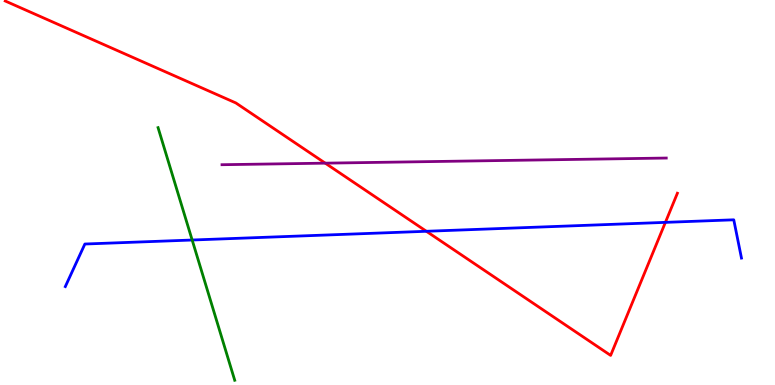[{'lines': ['blue', 'red'], 'intersections': [{'x': 5.5, 'y': 3.99}, {'x': 8.59, 'y': 4.22}]}, {'lines': ['green', 'red'], 'intersections': []}, {'lines': ['purple', 'red'], 'intersections': [{'x': 4.2, 'y': 5.76}]}, {'lines': ['blue', 'green'], 'intersections': [{'x': 2.48, 'y': 3.77}]}, {'lines': ['blue', 'purple'], 'intersections': []}, {'lines': ['green', 'purple'], 'intersections': []}]